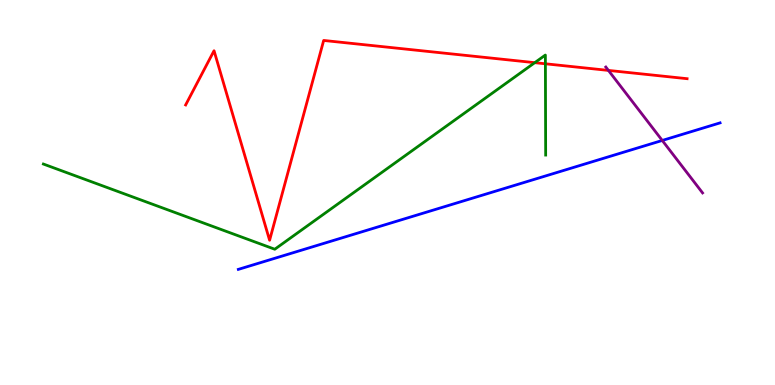[{'lines': ['blue', 'red'], 'intersections': []}, {'lines': ['green', 'red'], 'intersections': [{'x': 6.9, 'y': 8.37}, {'x': 7.04, 'y': 8.34}]}, {'lines': ['purple', 'red'], 'intersections': [{'x': 7.85, 'y': 8.17}]}, {'lines': ['blue', 'green'], 'intersections': []}, {'lines': ['blue', 'purple'], 'intersections': [{'x': 8.55, 'y': 6.35}]}, {'lines': ['green', 'purple'], 'intersections': []}]